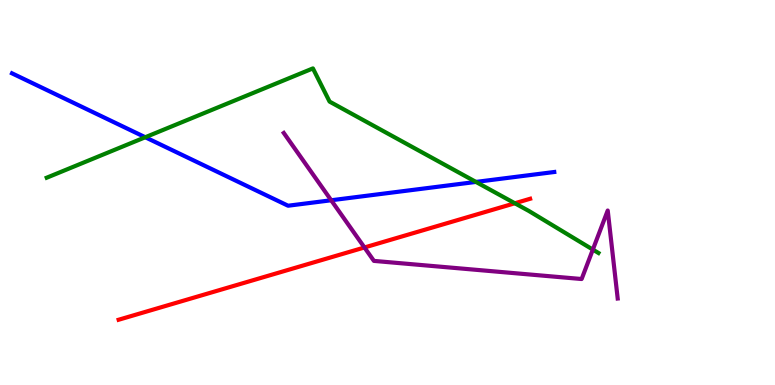[{'lines': ['blue', 'red'], 'intersections': []}, {'lines': ['green', 'red'], 'intersections': [{'x': 6.64, 'y': 4.72}]}, {'lines': ['purple', 'red'], 'intersections': [{'x': 4.7, 'y': 3.57}]}, {'lines': ['blue', 'green'], 'intersections': [{'x': 1.87, 'y': 6.44}, {'x': 6.14, 'y': 5.27}]}, {'lines': ['blue', 'purple'], 'intersections': [{'x': 4.27, 'y': 4.8}]}, {'lines': ['green', 'purple'], 'intersections': [{'x': 7.65, 'y': 3.52}]}]